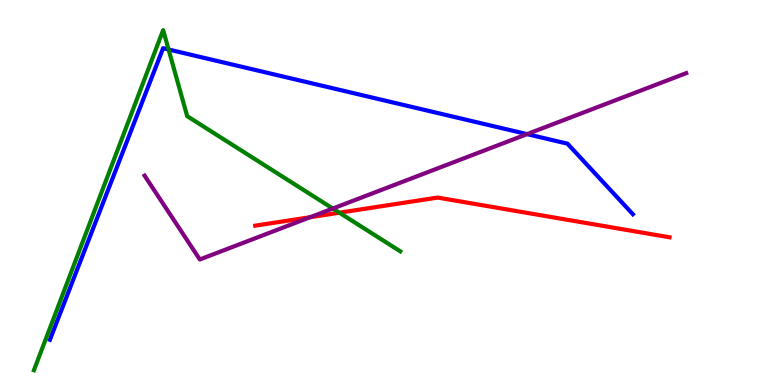[{'lines': ['blue', 'red'], 'intersections': []}, {'lines': ['green', 'red'], 'intersections': [{'x': 4.38, 'y': 4.48}]}, {'lines': ['purple', 'red'], 'intersections': [{'x': 4.0, 'y': 4.36}]}, {'lines': ['blue', 'green'], 'intersections': [{'x': 2.18, 'y': 8.71}]}, {'lines': ['blue', 'purple'], 'intersections': [{'x': 6.8, 'y': 6.52}]}, {'lines': ['green', 'purple'], 'intersections': [{'x': 4.29, 'y': 4.58}]}]